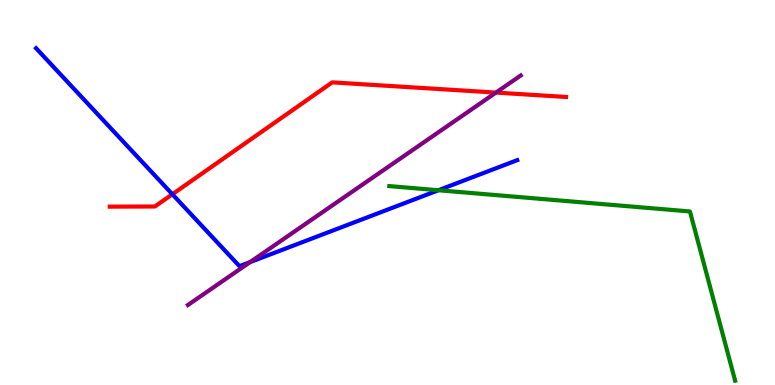[{'lines': ['blue', 'red'], 'intersections': [{'x': 2.22, 'y': 4.95}]}, {'lines': ['green', 'red'], 'intersections': []}, {'lines': ['purple', 'red'], 'intersections': [{'x': 6.4, 'y': 7.6}]}, {'lines': ['blue', 'green'], 'intersections': [{'x': 5.66, 'y': 5.06}]}, {'lines': ['blue', 'purple'], 'intersections': [{'x': 3.23, 'y': 3.19}]}, {'lines': ['green', 'purple'], 'intersections': []}]